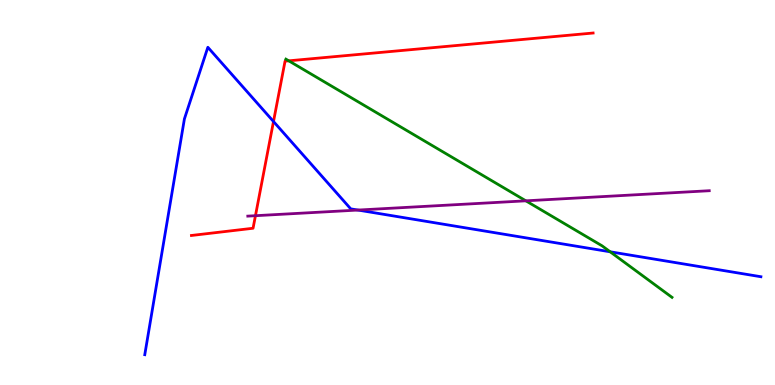[{'lines': ['blue', 'red'], 'intersections': [{'x': 3.53, 'y': 6.84}]}, {'lines': ['green', 'red'], 'intersections': [{'x': 3.73, 'y': 8.42}]}, {'lines': ['purple', 'red'], 'intersections': [{'x': 3.3, 'y': 4.4}]}, {'lines': ['blue', 'green'], 'intersections': [{'x': 7.87, 'y': 3.46}]}, {'lines': ['blue', 'purple'], 'intersections': [{'x': 4.62, 'y': 4.54}]}, {'lines': ['green', 'purple'], 'intersections': [{'x': 6.79, 'y': 4.78}]}]